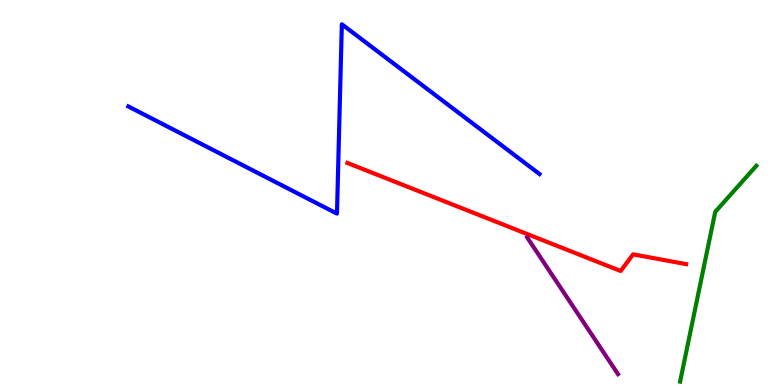[{'lines': ['blue', 'red'], 'intersections': []}, {'lines': ['green', 'red'], 'intersections': []}, {'lines': ['purple', 'red'], 'intersections': []}, {'lines': ['blue', 'green'], 'intersections': []}, {'lines': ['blue', 'purple'], 'intersections': []}, {'lines': ['green', 'purple'], 'intersections': []}]